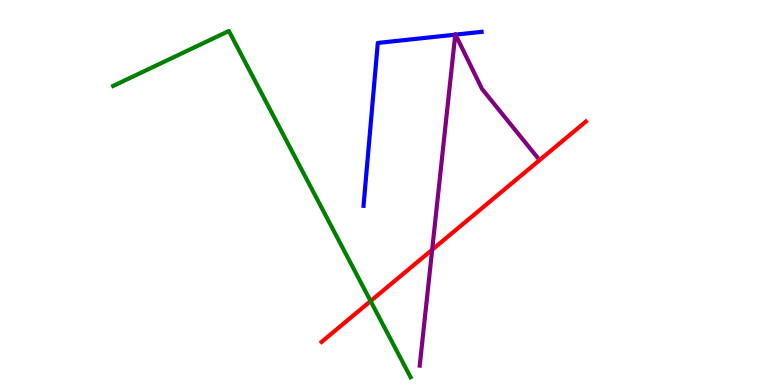[{'lines': ['blue', 'red'], 'intersections': []}, {'lines': ['green', 'red'], 'intersections': [{'x': 4.78, 'y': 2.18}]}, {'lines': ['purple', 'red'], 'intersections': [{'x': 5.58, 'y': 3.51}]}, {'lines': ['blue', 'green'], 'intersections': []}, {'lines': ['blue', 'purple'], 'intersections': [{'x': 5.87, 'y': 9.1}, {'x': 5.88, 'y': 9.1}]}, {'lines': ['green', 'purple'], 'intersections': []}]